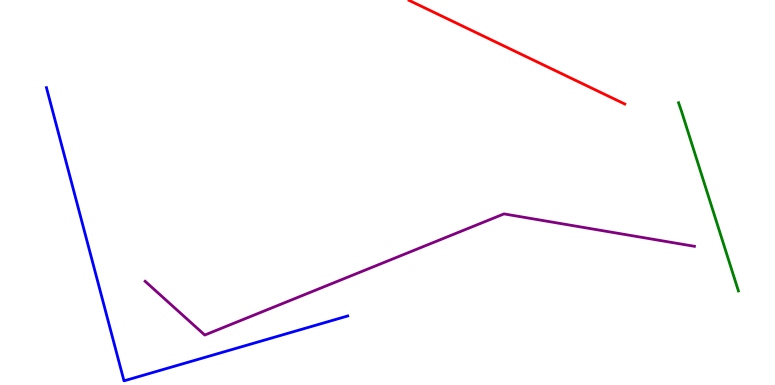[{'lines': ['blue', 'red'], 'intersections': []}, {'lines': ['green', 'red'], 'intersections': []}, {'lines': ['purple', 'red'], 'intersections': []}, {'lines': ['blue', 'green'], 'intersections': []}, {'lines': ['blue', 'purple'], 'intersections': []}, {'lines': ['green', 'purple'], 'intersections': []}]